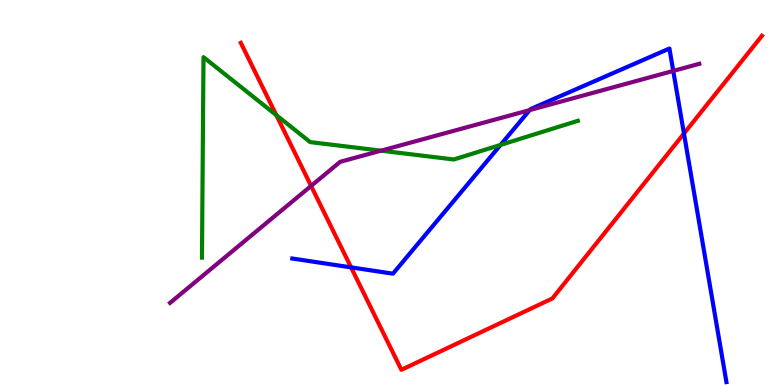[{'lines': ['blue', 'red'], 'intersections': [{'x': 4.53, 'y': 3.06}, {'x': 8.83, 'y': 6.53}]}, {'lines': ['green', 'red'], 'intersections': [{'x': 3.57, 'y': 7.01}]}, {'lines': ['purple', 'red'], 'intersections': [{'x': 4.01, 'y': 5.17}]}, {'lines': ['blue', 'green'], 'intersections': [{'x': 6.46, 'y': 6.24}]}, {'lines': ['blue', 'purple'], 'intersections': [{'x': 6.83, 'y': 7.14}, {'x': 8.69, 'y': 8.16}]}, {'lines': ['green', 'purple'], 'intersections': [{'x': 4.92, 'y': 6.09}]}]